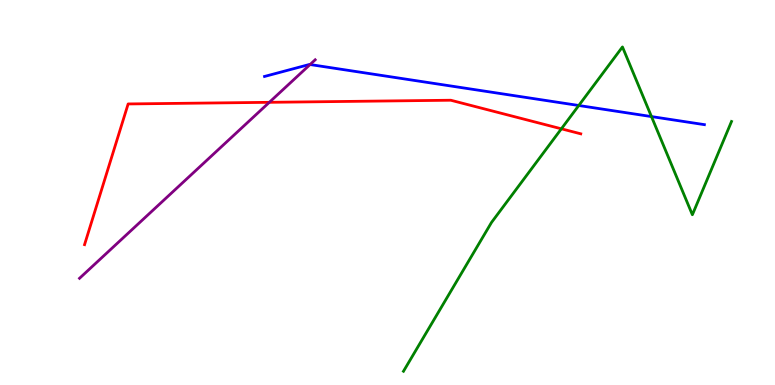[{'lines': ['blue', 'red'], 'intersections': []}, {'lines': ['green', 'red'], 'intersections': [{'x': 7.24, 'y': 6.65}]}, {'lines': ['purple', 'red'], 'intersections': [{'x': 3.48, 'y': 7.34}]}, {'lines': ['blue', 'green'], 'intersections': [{'x': 7.47, 'y': 7.26}, {'x': 8.41, 'y': 6.97}]}, {'lines': ['blue', 'purple'], 'intersections': [{'x': 4.0, 'y': 8.32}]}, {'lines': ['green', 'purple'], 'intersections': []}]